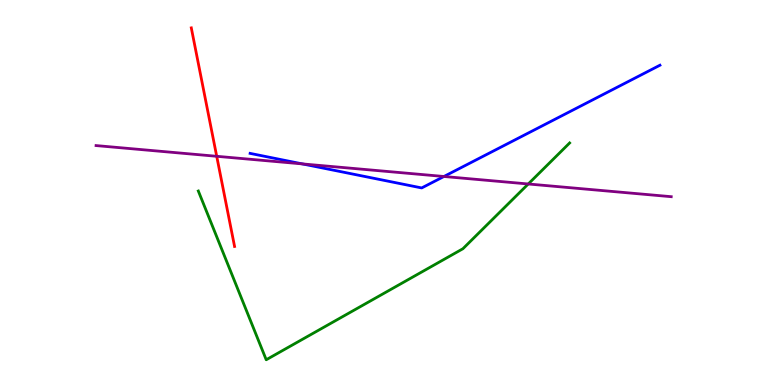[{'lines': ['blue', 'red'], 'intersections': []}, {'lines': ['green', 'red'], 'intersections': []}, {'lines': ['purple', 'red'], 'intersections': [{'x': 2.8, 'y': 5.94}]}, {'lines': ['blue', 'green'], 'intersections': []}, {'lines': ['blue', 'purple'], 'intersections': [{'x': 3.9, 'y': 5.74}, {'x': 5.73, 'y': 5.42}]}, {'lines': ['green', 'purple'], 'intersections': [{'x': 6.82, 'y': 5.22}]}]